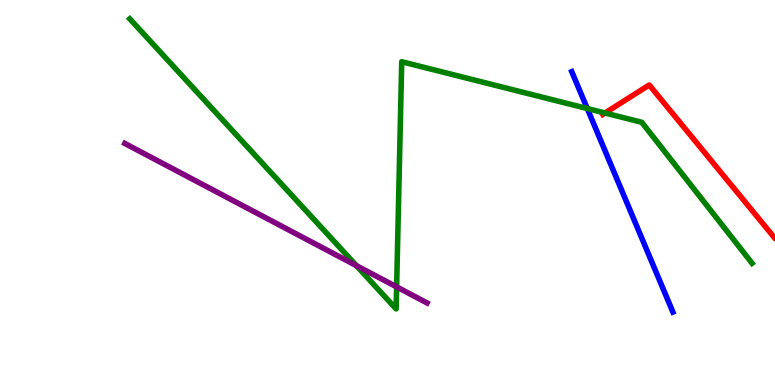[{'lines': ['blue', 'red'], 'intersections': []}, {'lines': ['green', 'red'], 'intersections': [{'x': 7.81, 'y': 7.06}]}, {'lines': ['purple', 'red'], 'intersections': []}, {'lines': ['blue', 'green'], 'intersections': [{'x': 7.58, 'y': 7.18}]}, {'lines': ['blue', 'purple'], 'intersections': []}, {'lines': ['green', 'purple'], 'intersections': [{'x': 4.6, 'y': 3.1}, {'x': 5.12, 'y': 2.55}]}]